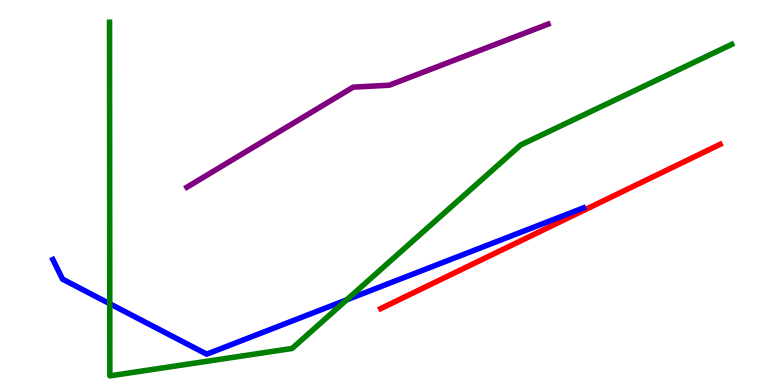[{'lines': ['blue', 'red'], 'intersections': []}, {'lines': ['green', 'red'], 'intersections': []}, {'lines': ['purple', 'red'], 'intersections': []}, {'lines': ['blue', 'green'], 'intersections': [{'x': 1.42, 'y': 2.11}, {'x': 4.47, 'y': 2.21}]}, {'lines': ['blue', 'purple'], 'intersections': []}, {'lines': ['green', 'purple'], 'intersections': []}]